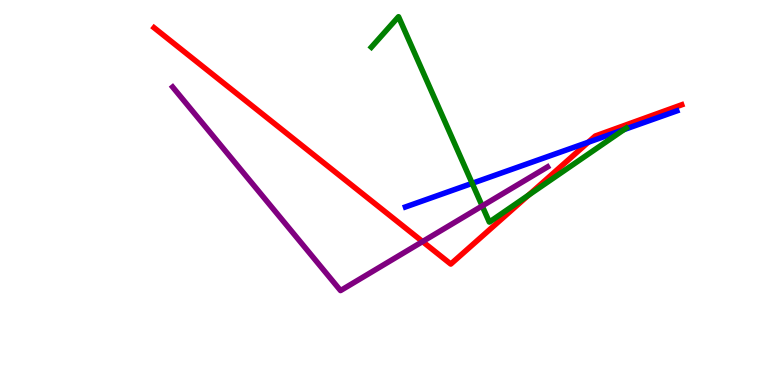[{'lines': ['blue', 'red'], 'intersections': [{'x': 7.59, 'y': 6.31}]}, {'lines': ['green', 'red'], 'intersections': [{'x': 6.82, 'y': 4.93}]}, {'lines': ['purple', 'red'], 'intersections': [{'x': 5.45, 'y': 3.73}]}, {'lines': ['blue', 'green'], 'intersections': [{'x': 6.09, 'y': 5.24}, {'x': 8.05, 'y': 6.63}]}, {'lines': ['blue', 'purple'], 'intersections': []}, {'lines': ['green', 'purple'], 'intersections': [{'x': 6.22, 'y': 4.65}]}]